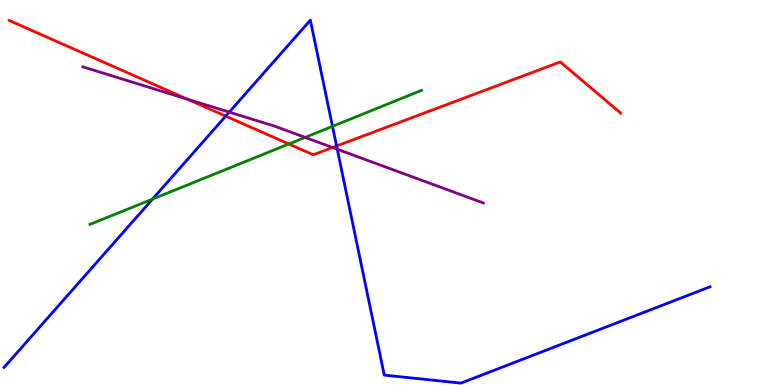[{'lines': ['blue', 'red'], 'intersections': [{'x': 2.91, 'y': 6.98}, {'x': 4.34, 'y': 6.21}]}, {'lines': ['green', 'red'], 'intersections': [{'x': 3.73, 'y': 6.26}]}, {'lines': ['purple', 'red'], 'intersections': [{'x': 2.42, 'y': 7.43}, {'x': 4.29, 'y': 6.17}]}, {'lines': ['blue', 'green'], 'intersections': [{'x': 1.97, 'y': 4.83}, {'x': 4.29, 'y': 6.72}]}, {'lines': ['blue', 'purple'], 'intersections': [{'x': 2.96, 'y': 7.09}, {'x': 4.35, 'y': 6.12}]}, {'lines': ['green', 'purple'], 'intersections': [{'x': 3.94, 'y': 6.43}]}]